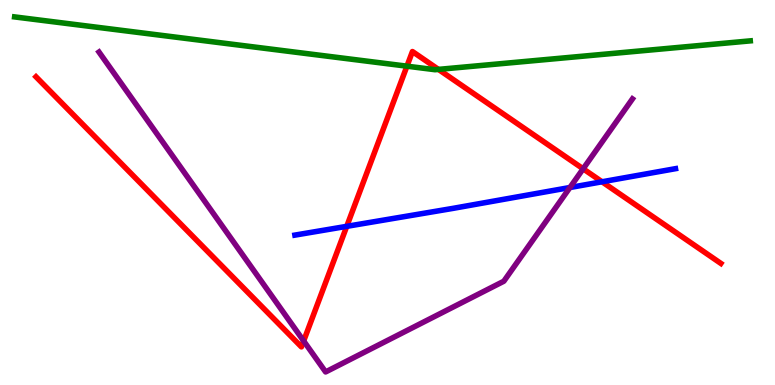[{'lines': ['blue', 'red'], 'intersections': [{'x': 4.47, 'y': 4.12}, {'x': 7.77, 'y': 5.28}]}, {'lines': ['green', 'red'], 'intersections': [{'x': 5.25, 'y': 8.28}, {'x': 5.66, 'y': 8.2}]}, {'lines': ['purple', 'red'], 'intersections': [{'x': 3.92, 'y': 1.14}, {'x': 7.52, 'y': 5.62}]}, {'lines': ['blue', 'green'], 'intersections': []}, {'lines': ['blue', 'purple'], 'intersections': [{'x': 7.35, 'y': 5.13}]}, {'lines': ['green', 'purple'], 'intersections': []}]